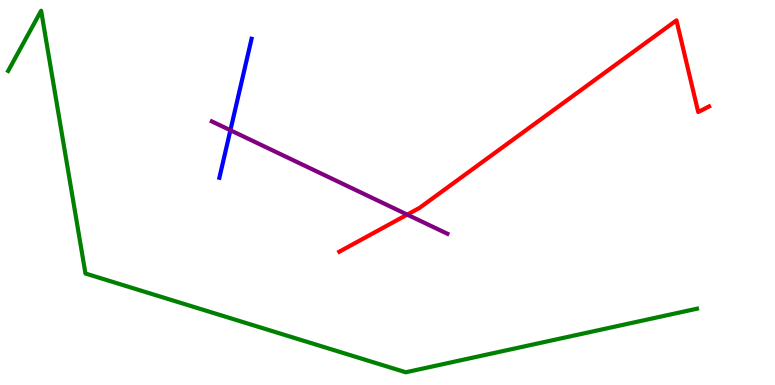[{'lines': ['blue', 'red'], 'intersections': []}, {'lines': ['green', 'red'], 'intersections': []}, {'lines': ['purple', 'red'], 'intersections': [{'x': 5.25, 'y': 4.43}]}, {'lines': ['blue', 'green'], 'intersections': []}, {'lines': ['blue', 'purple'], 'intersections': [{'x': 2.97, 'y': 6.62}]}, {'lines': ['green', 'purple'], 'intersections': []}]